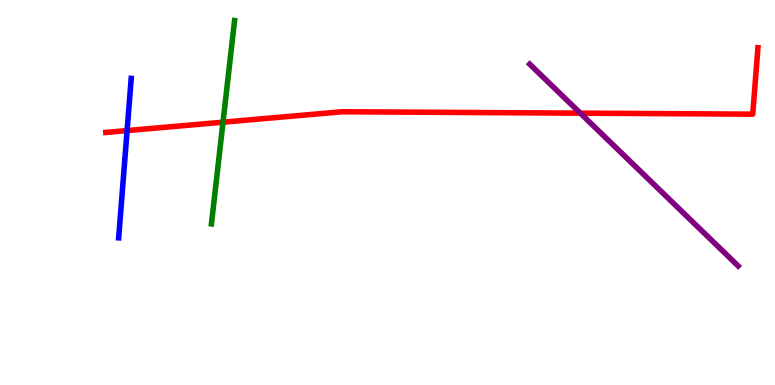[{'lines': ['blue', 'red'], 'intersections': [{'x': 1.64, 'y': 6.61}]}, {'lines': ['green', 'red'], 'intersections': [{'x': 2.88, 'y': 6.83}]}, {'lines': ['purple', 'red'], 'intersections': [{'x': 7.49, 'y': 7.06}]}, {'lines': ['blue', 'green'], 'intersections': []}, {'lines': ['blue', 'purple'], 'intersections': []}, {'lines': ['green', 'purple'], 'intersections': []}]